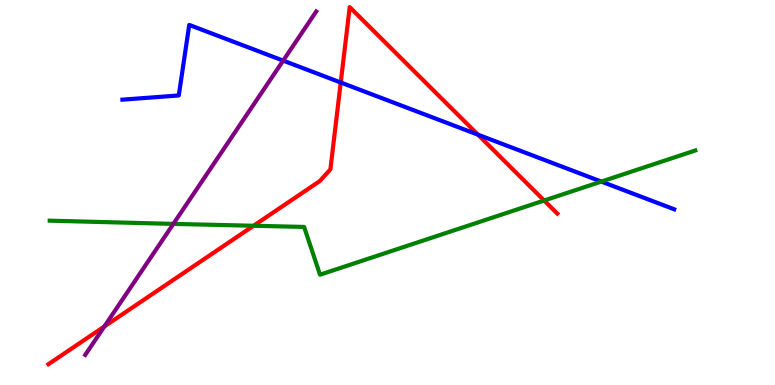[{'lines': ['blue', 'red'], 'intersections': [{'x': 4.4, 'y': 7.86}, {'x': 6.17, 'y': 6.5}]}, {'lines': ['green', 'red'], 'intersections': [{'x': 3.27, 'y': 4.14}, {'x': 7.02, 'y': 4.79}]}, {'lines': ['purple', 'red'], 'intersections': [{'x': 1.35, 'y': 1.52}]}, {'lines': ['blue', 'green'], 'intersections': [{'x': 7.76, 'y': 5.28}]}, {'lines': ['blue', 'purple'], 'intersections': [{'x': 3.65, 'y': 8.43}]}, {'lines': ['green', 'purple'], 'intersections': [{'x': 2.24, 'y': 4.18}]}]